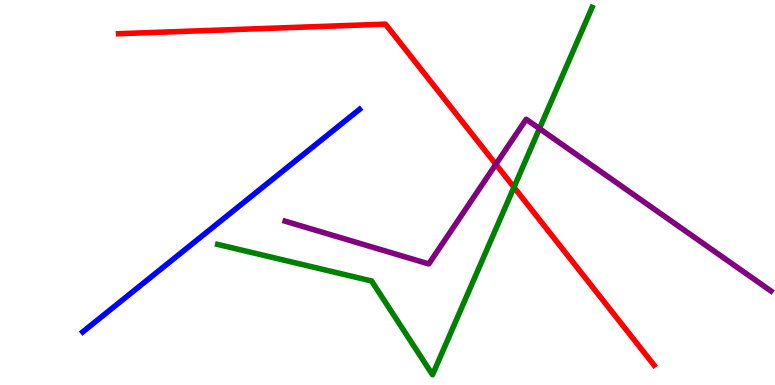[{'lines': ['blue', 'red'], 'intersections': []}, {'lines': ['green', 'red'], 'intersections': [{'x': 6.63, 'y': 5.14}]}, {'lines': ['purple', 'red'], 'intersections': [{'x': 6.4, 'y': 5.73}]}, {'lines': ['blue', 'green'], 'intersections': []}, {'lines': ['blue', 'purple'], 'intersections': []}, {'lines': ['green', 'purple'], 'intersections': [{'x': 6.96, 'y': 6.66}]}]